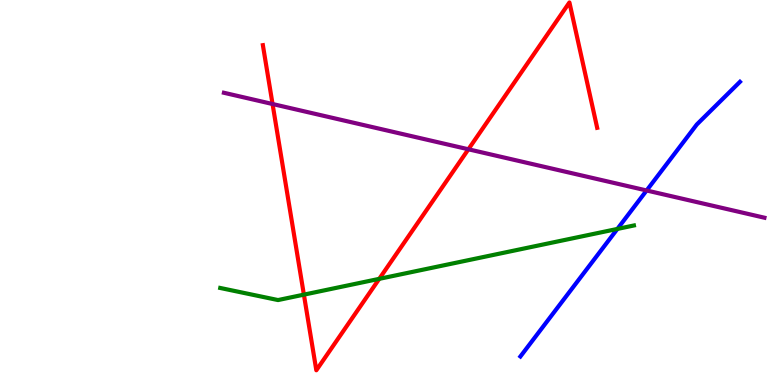[{'lines': ['blue', 'red'], 'intersections': []}, {'lines': ['green', 'red'], 'intersections': [{'x': 3.92, 'y': 2.35}, {'x': 4.89, 'y': 2.76}]}, {'lines': ['purple', 'red'], 'intersections': [{'x': 3.52, 'y': 7.3}, {'x': 6.04, 'y': 6.12}]}, {'lines': ['blue', 'green'], 'intersections': [{'x': 7.97, 'y': 4.05}]}, {'lines': ['blue', 'purple'], 'intersections': [{'x': 8.34, 'y': 5.05}]}, {'lines': ['green', 'purple'], 'intersections': []}]